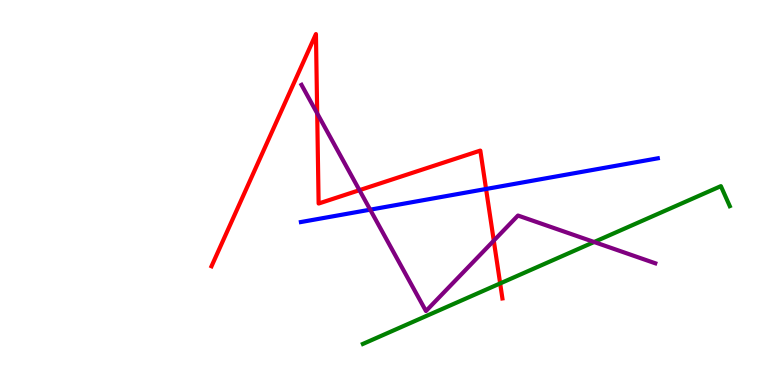[{'lines': ['blue', 'red'], 'intersections': [{'x': 6.27, 'y': 5.09}]}, {'lines': ['green', 'red'], 'intersections': [{'x': 6.45, 'y': 2.64}]}, {'lines': ['purple', 'red'], 'intersections': [{'x': 4.09, 'y': 7.06}, {'x': 4.64, 'y': 5.06}, {'x': 6.37, 'y': 3.75}]}, {'lines': ['blue', 'green'], 'intersections': []}, {'lines': ['blue', 'purple'], 'intersections': [{'x': 4.78, 'y': 4.55}]}, {'lines': ['green', 'purple'], 'intersections': [{'x': 7.67, 'y': 3.71}]}]